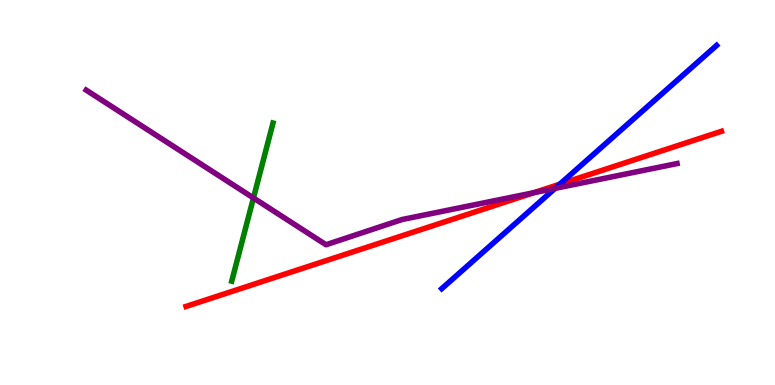[{'lines': ['blue', 'red'], 'intersections': [{'x': 7.22, 'y': 5.22}]}, {'lines': ['green', 'red'], 'intersections': []}, {'lines': ['purple', 'red'], 'intersections': [{'x': 6.89, 'y': 4.99}]}, {'lines': ['blue', 'green'], 'intersections': []}, {'lines': ['blue', 'purple'], 'intersections': [{'x': 7.16, 'y': 5.11}]}, {'lines': ['green', 'purple'], 'intersections': [{'x': 3.27, 'y': 4.86}]}]